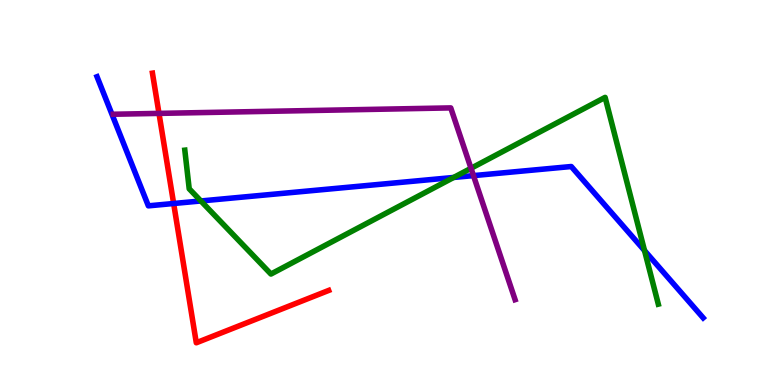[{'lines': ['blue', 'red'], 'intersections': [{'x': 2.24, 'y': 4.71}]}, {'lines': ['green', 'red'], 'intersections': []}, {'lines': ['purple', 'red'], 'intersections': [{'x': 2.05, 'y': 7.05}]}, {'lines': ['blue', 'green'], 'intersections': [{'x': 2.59, 'y': 4.78}, {'x': 5.85, 'y': 5.39}, {'x': 8.32, 'y': 3.49}]}, {'lines': ['blue', 'purple'], 'intersections': [{'x': 6.11, 'y': 5.44}]}, {'lines': ['green', 'purple'], 'intersections': [{'x': 6.08, 'y': 5.63}]}]